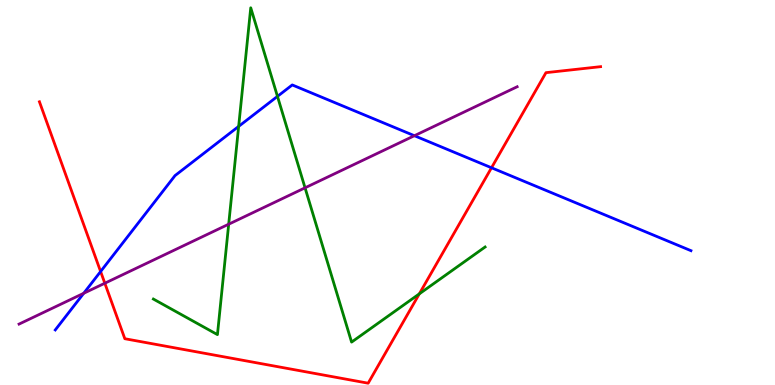[{'lines': ['blue', 'red'], 'intersections': [{'x': 1.3, 'y': 2.95}, {'x': 6.34, 'y': 5.64}]}, {'lines': ['green', 'red'], 'intersections': [{'x': 5.41, 'y': 2.37}]}, {'lines': ['purple', 'red'], 'intersections': [{'x': 1.35, 'y': 2.64}]}, {'lines': ['blue', 'green'], 'intersections': [{'x': 3.08, 'y': 6.72}, {'x': 3.58, 'y': 7.5}]}, {'lines': ['blue', 'purple'], 'intersections': [{'x': 1.08, 'y': 2.38}, {'x': 5.35, 'y': 6.47}]}, {'lines': ['green', 'purple'], 'intersections': [{'x': 2.95, 'y': 4.18}, {'x': 3.94, 'y': 5.12}]}]